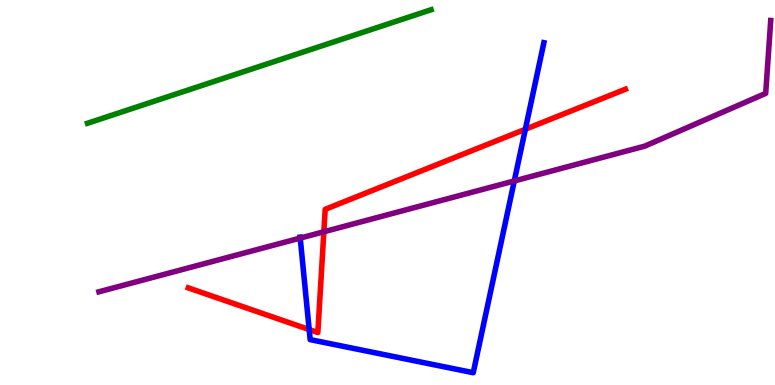[{'lines': ['blue', 'red'], 'intersections': [{'x': 3.99, 'y': 1.44}, {'x': 6.78, 'y': 6.64}]}, {'lines': ['green', 'red'], 'intersections': []}, {'lines': ['purple', 'red'], 'intersections': [{'x': 4.18, 'y': 3.98}]}, {'lines': ['blue', 'green'], 'intersections': []}, {'lines': ['blue', 'purple'], 'intersections': [{'x': 3.87, 'y': 3.82}, {'x': 6.64, 'y': 5.3}]}, {'lines': ['green', 'purple'], 'intersections': []}]